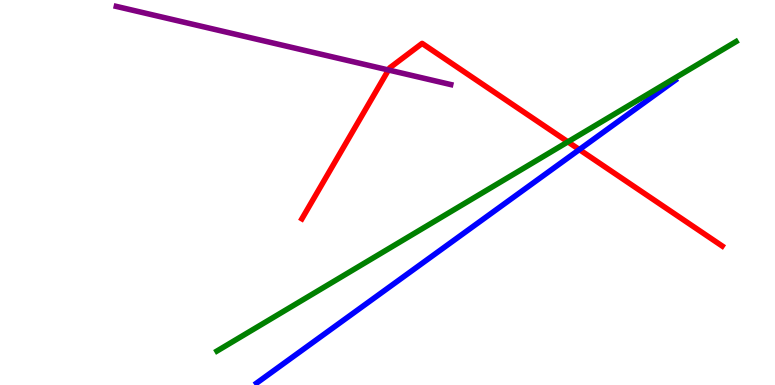[{'lines': ['blue', 'red'], 'intersections': [{'x': 7.48, 'y': 6.11}]}, {'lines': ['green', 'red'], 'intersections': [{'x': 7.33, 'y': 6.32}]}, {'lines': ['purple', 'red'], 'intersections': [{'x': 5.01, 'y': 8.18}]}, {'lines': ['blue', 'green'], 'intersections': []}, {'lines': ['blue', 'purple'], 'intersections': []}, {'lines': ['green', 'purple'], 'intersections': []}]